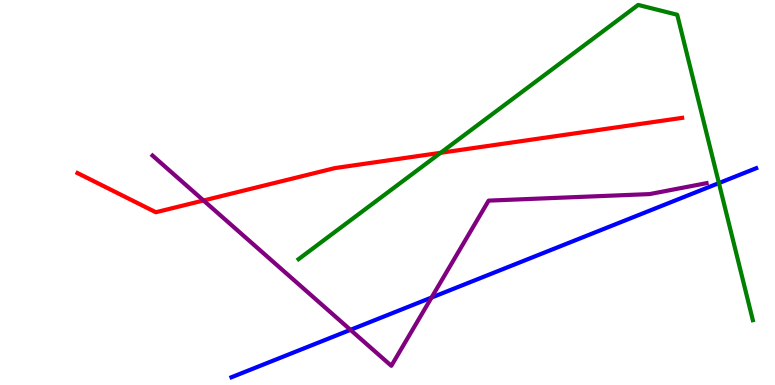[{'lines': ['blue', 'red'], 'intersections': []}, {'lines': ['green', 'red'], 'intersections': [{'x': 5.69, 'y': 6.03}]}, {'lines': ['purple', 'red'], 'intersections': [{'x': 2.63, 'y': 4.79}]}, {'lines': ['blue', 'green'], 'intersections': [{'x': 9.28, 'y': 5.24}]}, {'lines': ['blue', 'purple'], 'intersections': [{'x': 4.52, 'y': 1.43}, {'x': 5.57, 'y': 2.27}]}, {'lines': ['green', 'purple'], 'intersections': []}]